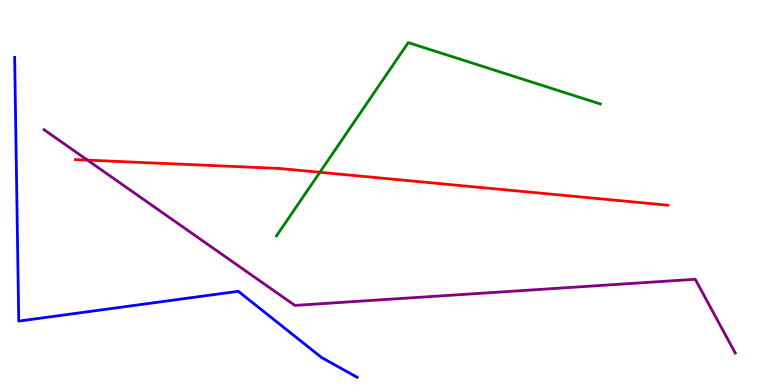[{'lines': ['blue', 'red'], 'intersections': []}, {'lines': ['green', 'red'], 'intersections': [{'x': 4.13, 'y': 5.53}]}, {'lines': ['purple', 'red'], 'intersections': [{'x': 1.13, 'y': 5.84}]}, {'lines': ['blue', 'green'], 'intersections': []}, {'lines': ['blue', 'purple'], 'intersections': []}, {'lines': ['green', 'purple'], 'intersections': []}]